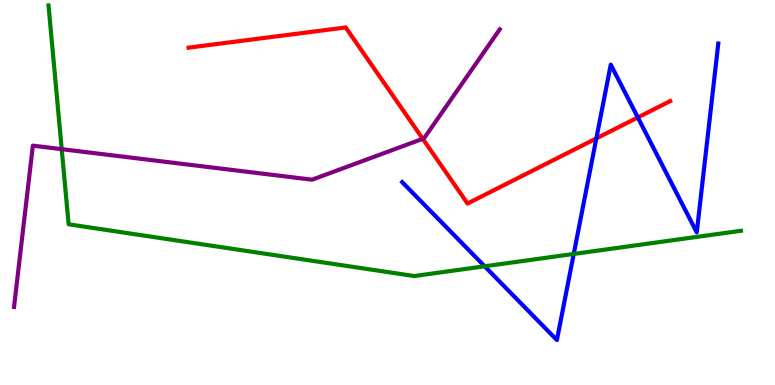[{'lines': ['blue', 'red'], 'intersections': [{'x': 7.69, 'y': 6.4}, {'x': 8.23, 'y': 6.95}]}, {'lines': ['green', 'red'], 'intersections': []}, {'lines': ['purple', 'red'], 'intersections': [{'x': 5.46, 'y': 6.39}]}, {'lines': ['blue', 'green'], 'intersections': [{'x': 6.25, 'y': 3.08}, {'x': 7.4, 'y': 3.4}]}, {'lines': ['blue', 'purple'], 'intersections': []}, {'lines': ['green', 'purple'], 'intersections': [{'x': 0.796, 'y': 6.13}]}]